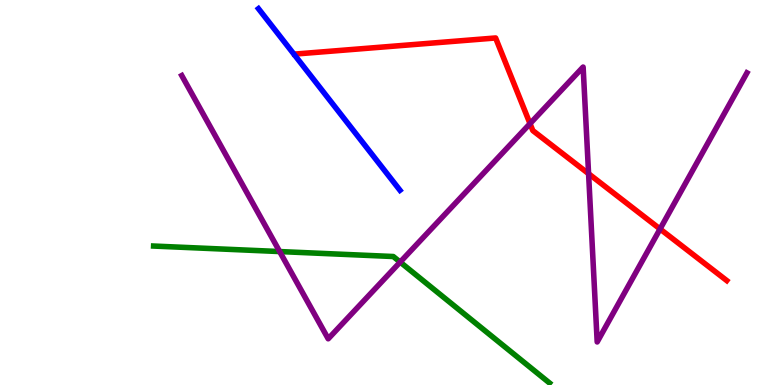[{'lines': ['blue', 'red'], 'intersections': []}, {'lines': ['green', 'red'], 'intersections': []}, {'lines': ['purple', 'red'], 'intersections': [{'x': 6.84, 'y': 6.79}, {'x': 7.59, 'y': 5.49}, {'x': 8.52, 'y': 4.05}]}, {'lines': ['blue', 'green'], 'intersections': []}, {'lines': ['blue', 'purple'], 'intersections': []}, {'lines': ['green', 'purple'], 'intersections': [{'x': 3.61, 'y': 3.47}, {'x': 5.16, 'y': 3.19}]}]